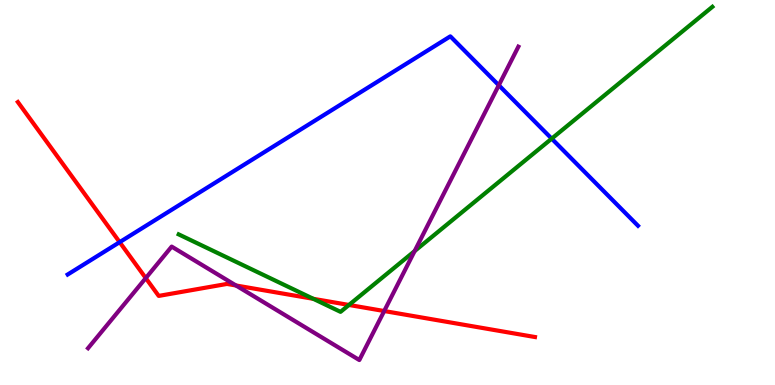[{'lines': ['blue', 'red'], 'intersections': [{'x': 1.54, 'y': 3.71}]}, {'lines': ['green', 'red'], 'intersections': [{'x': 4.04, 'y': 2.24}, {'x': 4.5, 'y': 2.08}]}, {'lines': ['purple', 'red'], 'intersections': [{'x': 1.88, 'y': 2.78}, {'x': 3.04, 'y': 2.58}, {'x': 4.96, 'y': 1.92}]}, {'lines': ['blue', 'green'], 'intersections': [{'x': 7.12, 'y': 6.4}]}, {'lines': ['blue', 'purple'], 'intersections': [{'x': 6.44, 'y': 7.79}]}, {'lines': ['green', 'purple'], 'intersections': [{'x': 5.35, 'y': 3.48}]}]